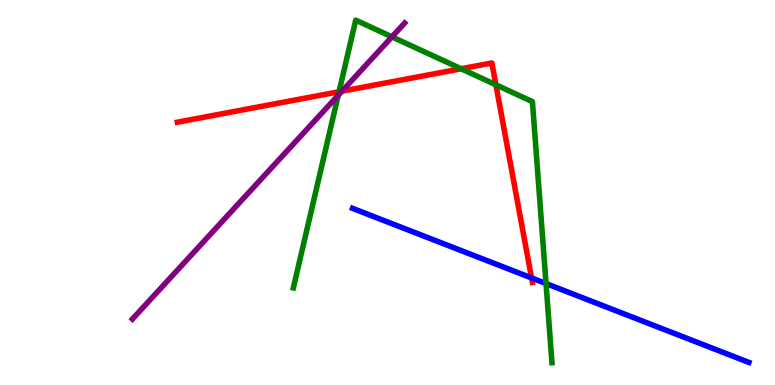[{'lines': ['blue', 'red'], 'intersections': [{'x': 6.86, 'y': 2.78}]}, {'lines': ['green', 'red'], 'intersections': [{'x': 4.37, 'y': 7.62}, {'x': 5.95, 'y': 8.21}, {'x': 6.4, 'y': 7.8}]}, {'lines': ['purple', 'red'], 'intersections': [{'x': 4.41, 'y': 7.63}]}, {'lines': ['blue', 'green'], 'intersections': [{'x': 7.05, 'y': 2.63}]}, {'lines': ['blue', 'purple'], 'intersections': []}, {'lines': ['green', 'purple'], 'intersections': [{'x': 4.36, 'y': 7.52}, {'x': 5.06, 'y': 9.04}]}]